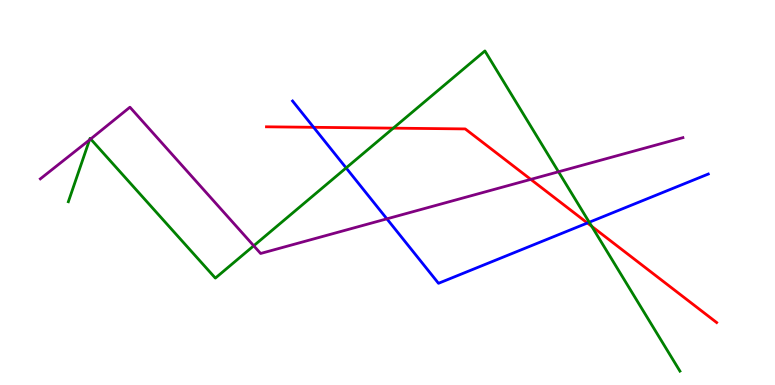[{'lines': ['blue', 'red'], 'intersections': [{'x': 4.05, 'y': 6.69}, {'x': 7.58, 'y': 4.21}]}, {'lines': ['green', 'red'], 'intersections': [{'x': 5.07, 'y': 6.67}, {'x': 7.64, 'y': 4.12}]}, {'lines': ['purple', 'red'], 'intersections': [{'x': 6.85, 'y': 5.34}]}, {'lines': ['blue', 'green'], 'intersections': [{'x': 4.47, 'y': 5.64}, {'x': 7.6, 'y': 4.23}]}, {'lines': ['blue', 'purple'], 'intersections': [{'x': 4.99, 'y': 4.32}]}, {'lines': ['green', 'purple'], 'intersections': [{'x': 1.15, 'y': 6.37}, {'x': 1.17, 'y': 6.39}, {'x': 3.27, 'y': 3.62}, {'x': 7.21, 'y': 5.54}]}]